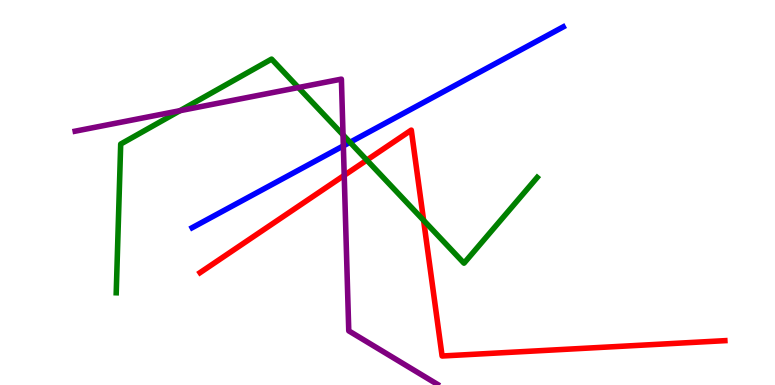[{'lines': ['blue', 'red'], 'intersections': []}, {'lines': ['green', 'red'], 'intersections': [{'x': 4.73, 'y': 5.84}, {'x': 5.47, 'y': 4.28}]}, {'lines': ['purple', 'red'], 'intersections': [{'x': 4.44, 'y': 5.44}]}, {'lines': ['blue', 'green'], 'intersections': [{'x': 4.52, 'y': 6.3}]}, {'lines': ['blue', 'purple'], 'intersections': [{'x': 4.43, 'y': 6.21}]}, {'lines': ['green', 'purple'], 'intersections': [{'x': 2.32, 'y': 7.12}, {'x': 3.85, 'y': 7.73}, {'x': 4.43, 'y': 6.5}]}]